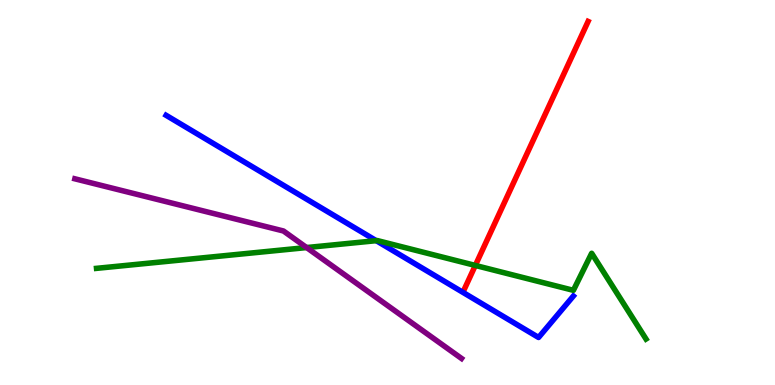[{'lines': ['blue', 'red'], 'intersections': []}, {'lines': ['green', 'red'], 'intersections': [{'x': 6.13, 'y': 3.11}]}, {'lines': ['purple', 'red'], 'intersections': []}, {'lines': ['blue', 'green'], 'intersections': [{'x': 4.85, 'y': 3.75}]}, {'lines': ['blue', 'purple'], 'intersections': []}, {'lines': ['green', 'purple'], 'intersections': [{'x': 3.96, 'y': 3.57}]}]